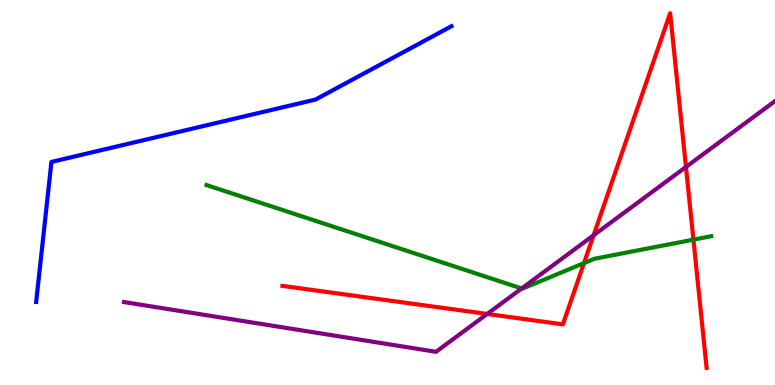[{'lines': ['blue', 'red'], 'intersections': []}, {'lines': ['green', 'red'], 'intersections': [{'x': 7.54, 'y': 3.17}, {'x': 8.95, 'y': 3.78}]}, {'lines': ['purple', 'red'], 'intersections': [{'x': 6.29, 'y': 1.84}, {'x': 7.66, 'y': 3.89}, {'x': 8.85, 'y': 5.66}]}, {'lines': ['blue', 'green'], 'intersections': []}, {'lines': ['blue', 'purple'], 'intersections': []}, {'lines': ['green', 'purple'], 'intersections': [{'x': 6.73, 'y': 2.51}]}]